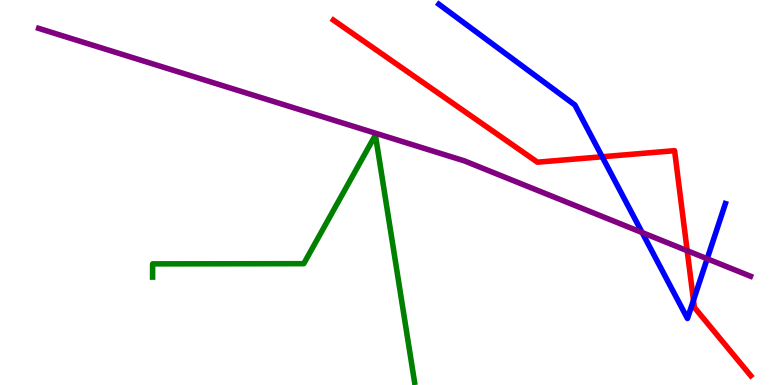[{'lines': ['blue', 'red'], 'intersections': [{'x': 7.77, 'y': 5.93}, {'x': 8.95, 'y': 2.2}]}, {'lines': ['green', 'red'], 'intersections': []}, {'lines': ['purple', 'red'], 'intersections': [{'x': 8.87, 'y': 3.49}]}, {'lines': ['blue', 'green'], 'intersections': []}, {'lines': ['blue', 'purple'], 'intersections': [{'x': 8.29, 'y': 3.96}, {'x': 9.12, 'y': 3.28}]}, {'lines': ['green', 'purple'], 'intersections': []}]